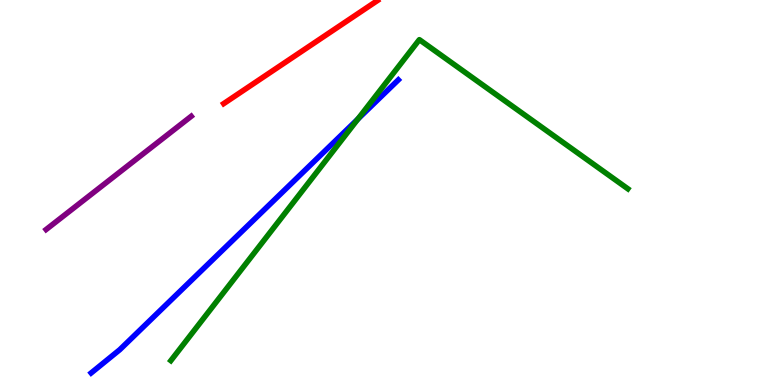[{'lines': ['blue', 'red'], 'intersections': []}, {'lines': ['green', 'red'], 'intersections': []}, {'lines': ['purple', 'red'], 'intersections': []}, {'lines': ['blue', 'green'], 'intersections': [{'x': 4.62, 'y': 6.91}]}, {'lines': ['blue', 'purple'], 'intersections': []}, {'lines': ['green', 'purple'], 'intersections': []}]